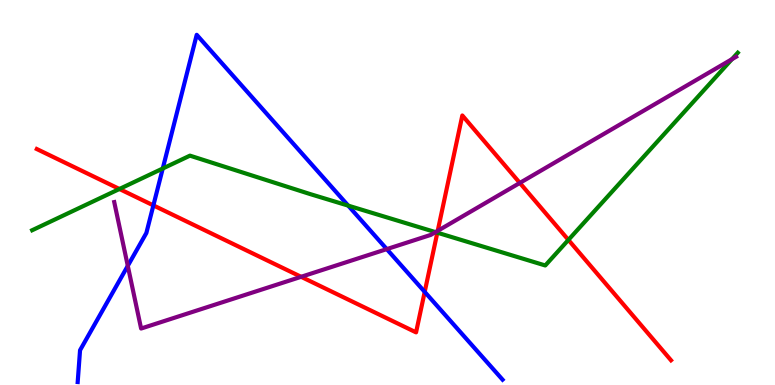[{'lines': ['blue', 'red'], 'intersections': [{'x': 1.98, 'y': 4.67}, {'x': 5.48, 'y': 2.42}]}, {'lines': ['green', 'red'], 'intersections': [{'x': 1.54, 'y': 5.09}, {'x': 5.64, 'y': 3.96}, {'x': 7.33, 'y': 3.77}]}, {'lines': ['purple', 'red'], 'intersections': [{'x': 3.89, 'y': 2.81}, {'x': 5.65, 'y': 4.0}, {'x': 6.71, 'y': 5.25}]}, {'lines': ['blue', 'green'], 'intersections': [{'x': 2.1, 'y': 5.62}, {'x': 4.49, 'y': 4.66}]}, {'lines': ['blue', 'purple'], 'intersections': [{'x': 1.65, 'y': 3.09}, {'x': 4.99, 'y': 3.53}]}, {'lines': ['green', 'purple'], 'intersections': [{'x': 5.62, 'y': 3.97}, {'x': 9.44, 'y': 8.46}]}]